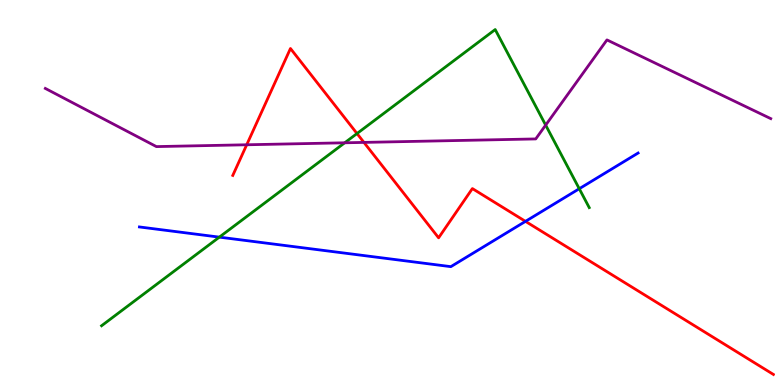[{'lines': ['blue', 'red'], 'intersections': [{'x': 6.78, 'y': 4.25}]}, {'lines': ['green', 'red'], 'intersections': [{'x': 4.61, 'y': 6.53}]}, {'lines': ['purple', 'red'], 'intersections': [{'x': 3.18, 'y': 6.24}, {'x': 4.7, 'y': 6.3}]}, {'lines': ['blue', 'green'], 'intersections': [{'x': 2.83, 'y': 3.84}, {'x': 7.47, 'y': 5.1}]}, {'lines': ['blue', 'purple'], 'intersections': []}, {'lines': ['green', 'purple'], 'intersections': [{'x': 4.45, 'y': 6.29}, {'x': 7.04, 'y': 6.75}]}]